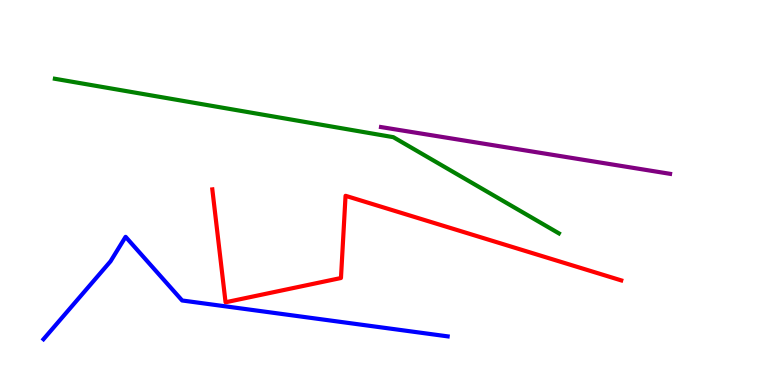[{'lines': ['blue', 'red'], 'intersections': []}, {'lines': ['green', 'red'], 'intersections': []}, {'lines': ['purple', 'red'], 'intersections': []}, {'lines': ['blue', 'green'], 'intersections': []}, {'lines': ['blue', 'purple'], 'intersections': []}, {'lines': ['green', 'purple'], 'intersections': []}]